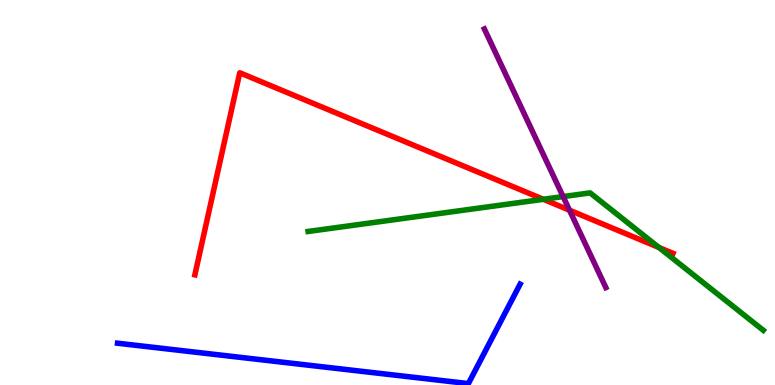[{'lines': ['blue', 'red'], 'intersections': []}, {'lines': ['green', 'red'], 'intersections': [{'x': 7.01, 'y': 4.82}, {'x': 8.5, 'y': 3.57}]}, {'lines': ['purple', 'red'], 'intersections': [{'x': 7.35, 'y': 4.54}]}, {'lines': ['blue', 'green'], 'intersections': []}, {'lines': ['blue', 'purple'], 'intersections': []}, {'lines': ['green', 'purple'], 'intersections': [{'x': 7.27, 'y': 4.89}]}]